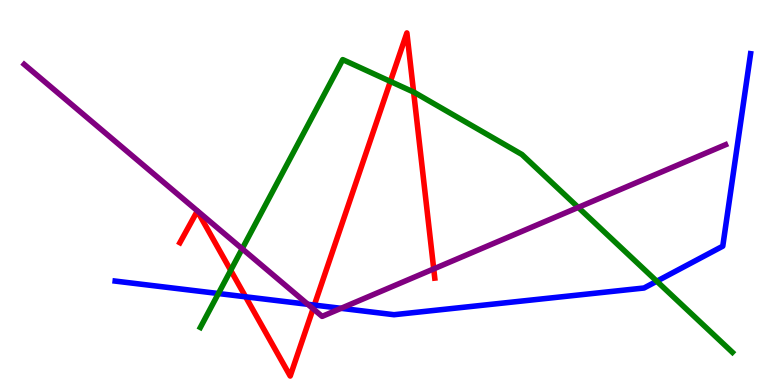[{'lines': ['blue', 'red'], 'intersections': [{'x': 3.17, 'y': 2.29}, {'x': 4.06, 'y': 2.08}]}, {'lines': ['green', 'red'], 'intersections': [{'x': 2.98, 'y': 2.98}, {'x': 5.04, 'y': 7.88}, {'x': 5.34, 'y': 7.61}]}, {'lines': ['purple', 'red'], 'intersections': [{'x': 4.04, 'y': 1.98}, {'x': 5.6, 'y': 3.02}]}, {'lines': ['blue', 'green'], 'intersections': [{'x': 2.82, 'y': 2.38}, {'x': 8.47, 'y': 2.7}]}, {'lines': ['blue', 'purple'], 'intersections': [{'x': 3.97, 'y': 2.1}, {'x': 4.4, 'y': 1.99}]}, {'lines': ['green', 'purple'], 'intersections': [{'x': 3.12, 'y': 3.54}, {'x': 7.46, 'y': 4.61}]}]